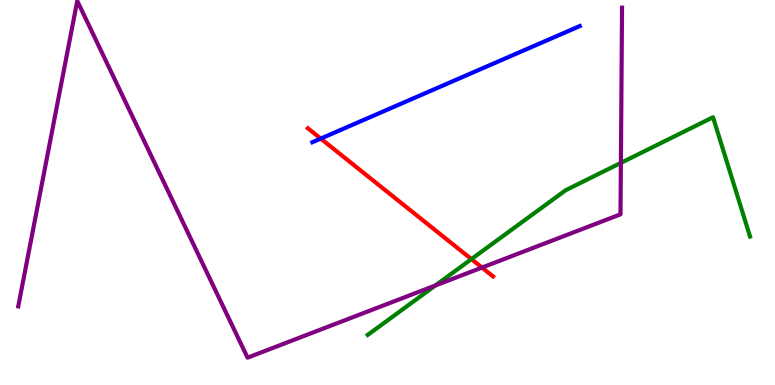[{'lines': ['blue', 'red'], 'intersections': [{'x': 4.14, 'y': 6.4}]}, {'lines': ['green', 'red'], 'intersections': [{'x': 6.08, 'y': 3.27}]}, {'lines': ['purple', 'red'], 'intersections': [{'x': 6.22, 'y': 3.05}]}, {'lines': ['blue', 'green'], 'intersections': []}, {'lines': ['blue', 'purple'], 'intersections': []}, {'lines': ['green', 'purple'], 'intersections': [{'x': 5.62, 'y': 2.58}, {'x': 8.01, 'y': 5.77}]}]